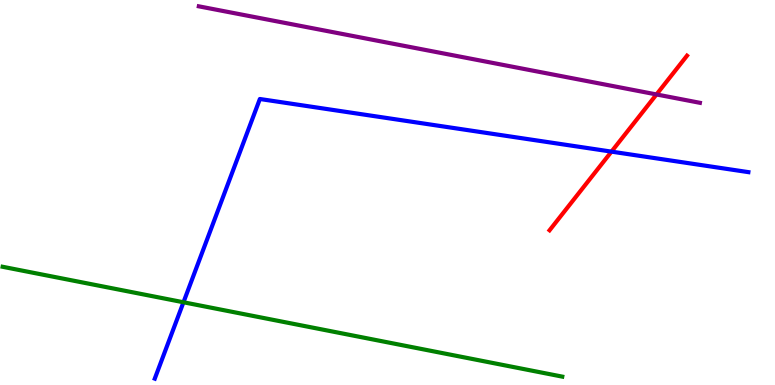[{'lines': ['blue', 'red'], 'intersections': [{'x': 7.89, 'y': 6.06}]}, {'lines': ['green', 'red'], 'intersections': []}, {'lines': ['purple', 'red'], 'intersections': [{'x': 8.47, 'y': 7.55}]}, {'lines': ['blue', 'green'], 'intersections': [{'x': 2.37, 'y': 2.15}]}, {'lines': ['blue', 'purple'], 'intersections': []}, {'lines': ['green', 'purple'], 'intersections': []}]